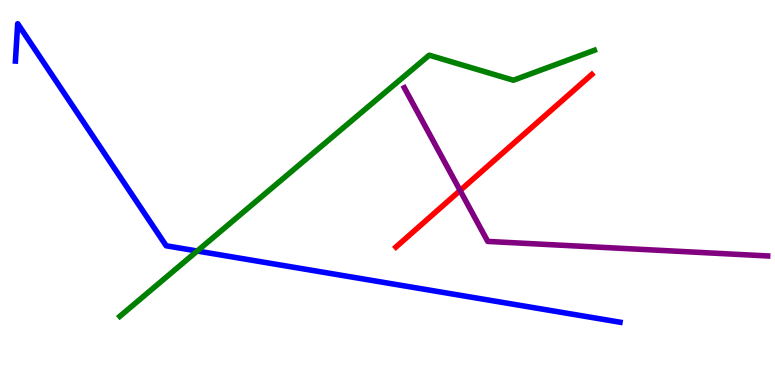[{'lines': ['blue', 'red'], 'intersections': []}, {'lines': ['green', 'red'], 'intersections': []}, {'lines': ['purple', 'red'], 'intersections': [{'x': 5.94, 'y': 5.05}]}, {'lines': ['blue', 'green'], 'intersections': [{'x': 2.54, 'y': 3.48}]}, {'lines': ['blue', 'purple'], 'intersections': []}, {'lines': ['green', 'purple'], 'intersections': []}]